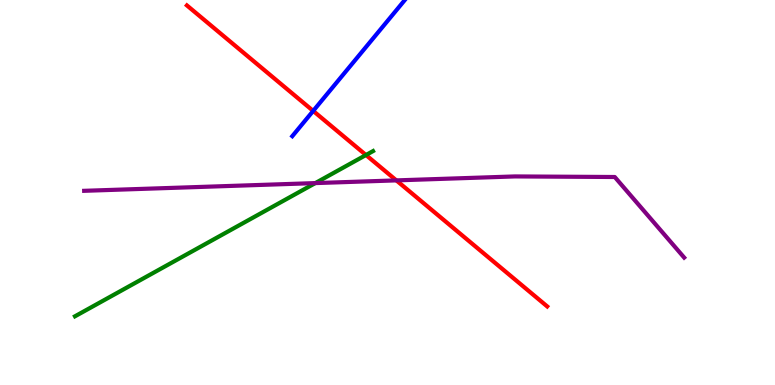[{'lines': ['blue', 'red'], 'intersections': [{'x': 4.04, 'y': 7.12}]}, {'lines': ['green', 'red'], 'intersections': [{'x': 4.72, 'y': 5.97}]}, {'lines': ['purple', 'red'], 'intersections': [{'x': 5.11, 'y': 5.31}]}, {'lines': ['blue', 'green'], 'intersections': []}, {'lines': ['blue', 'purple'], 'intersections': []}, {'lines': ['green', 'purple'], 'intersections': [{'x': 4.07, 'y': 5.24}]}]